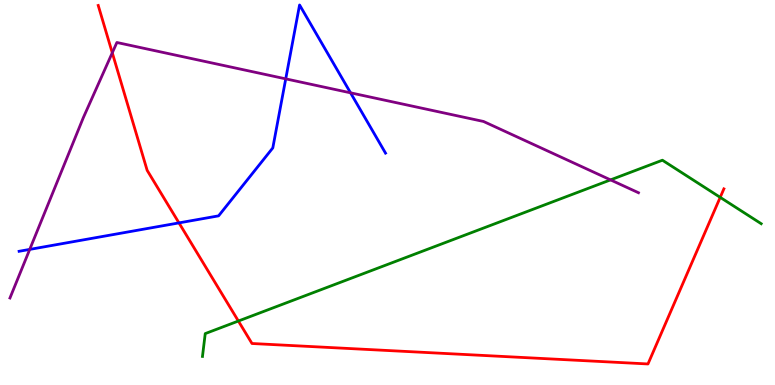[{'lines': ['blue', 'red'], 'intersections': [{'x': 2.31, 'y': 4.21}]}, {'lines': ['green', 'red'], 'intersections': [{'x': 3.08, 'y': 1.66}, {'x': 9.29, 'y': 4.87}]}, {'lines': ['purple', 'red'], 'intersections': [{'x': 1.45, 'y': 8.63}]}, {'lines': ['blue', 'green'], 'intersections': []}, {'lines': ['blue', 'purple'], 'intersections': [{'x': 0.384, 'y': 3.52}, {'x': 3.69, 'y': 7.95}, {'x': 4.52, 'y': 7.59}]}, {'lines': ['green', 'purple'], 'intersections': [{'x': 7.88, 'y': 5.33}]}]